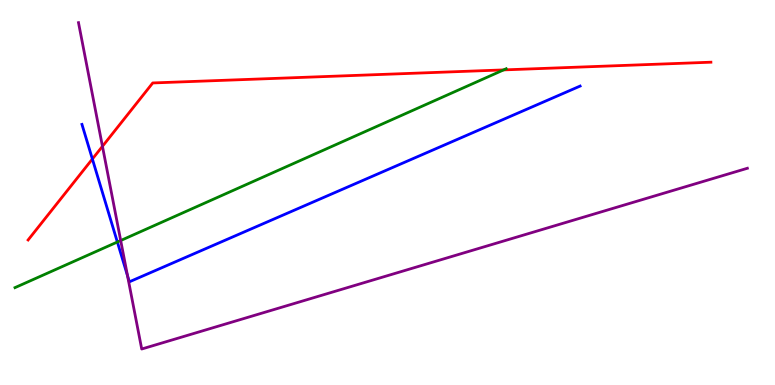[{'lines': ['blue', 'red'], 'intersections': [{'x': 1.19, 'y': 5.87}]}, {'lines': ['green', 'red'], 'intersections': [{'x': 6.5, 'y': 8.18}]}, {'lines': ['purple', 'red'], 'intersections': [{'x': 1.32, 'y': 6.2}]}, {'lines': ['blue', 'green'], 'intersections': [{'x': 1.51, 'y': 3.71}]}, {'lines': ['blue', 'purple'], 'intersections': [{'x': 1.65, 'y': 2.84}]}, {'lines': ['green', 'purple'], 'intersections': [{'x': 1.56, 'y': 3.75}]}]